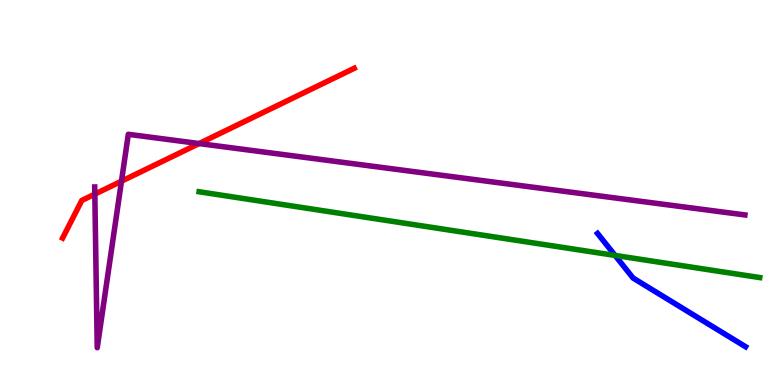[{'lines': ['blue', 'red'], 'intersections': []}, {'lines': ['green', 'red'], 'intersections': []}, {'lines': ['purple', 'red'], 'intersections': [{'x': 1.22, 'y': 4.96}, {'x': 1.57, 'y': 5.29}, {'x': 2.57, 'y': 6.27}]}, {'lines': ['blue', 'green'], 'intersections': [{'x': 7.94, 'y': 3.37}]}, {'lines': ['blue', 'purple'], 'intersections': []}, {'lines': ['green', 'purple'], 'intersections': []}]